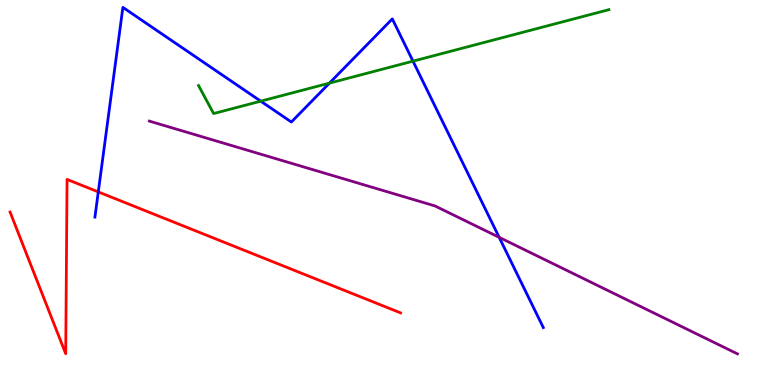[{'lines': ['blue', 'red'], 'intersections': [{'x': 1.27, 'y': 5.02}]}, {'lines': ['green', 'red'], 'intersections': []}, {'lines': ['purple', 'red'], 'intersections': []}, {'lines': ['blue', 'green'], 'intersections': [{'x': 3.36, 'y': 7.37}, {'x': 4.25, 'y': 7.84}, {'x': 5.33, 'y': 8.41}]}, {'lines': ['blue', 'purple'], 'intersections': [{'x': 6.44, 'y': 3.84}]}, {'lines': ['green', 'purple'], 'intersections': []}]